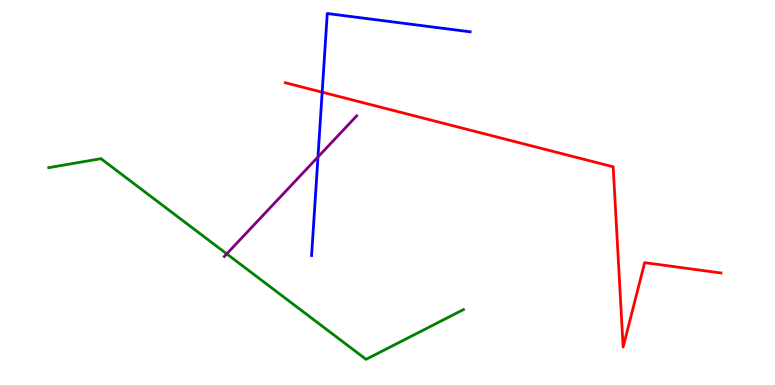[{'lines': ['blue', 'red'], 'intersections': [{'x': 4.16, 'y': 7.61}]}, {'lines': ['green', 'red'], 'intersections': []}, {'lines': ['purple', 'red'], 'intersections': []}, {'lines': ['blue', 'green'], 'intersections': []}, {'lines': ['blue', 'purple'], 'intersections': [{'x': 4.1, 'y': 5.92}]}, {'lines': ['green', 'purple'], 'intersections': [{'x': 2.93, 'y': 3.41}]}]